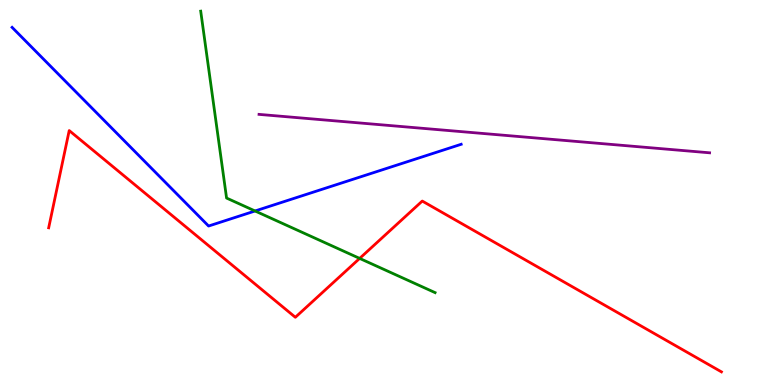[{'lines': ['blue', 'red'], 'intersections': []}, {'lines': ['green', 'red'], 'intersections': [{'x': 4.64, 'y': 3.29}]}, {'lines': ['purple', 'red'], 'intersections': []}, {'lines': ['blue', 'green'], 'intersections': [{'x': 3.29, 'y': 4.52}]}, {'lines': ['blue', 'purple'], 'intersections': []}, {'lines': ['green', 'purple'], 'intersections': []}]